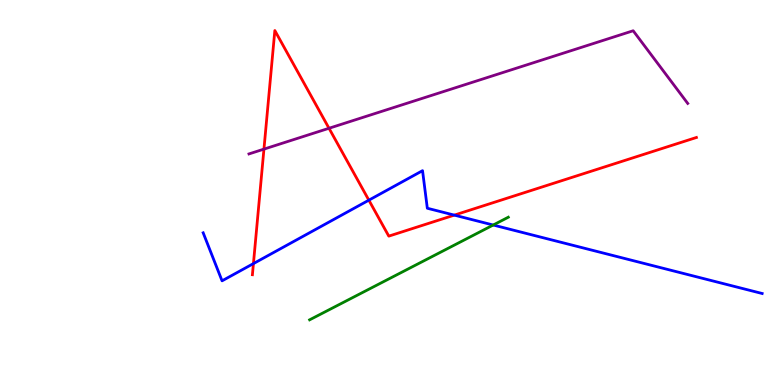[{'lines': ['blue', 'red'], 'intersections': [{'x': 3.27, 'y': 3.15}, {'x': 4.76, 'y': 4.8}, {'x': 5.86, 'y': 4.41}]}, {'lines': ['green', 'red'], 'intersections': []}, {'lines': ['purple', 'red'], 'intersections': [{'x': 3.41, 'y': 6.13}, {'x': 4.25, 'y': 6.67}]}, {'lines': ['blue', 'green'], 'intersections': [{'x': 6.36, 'y': 4.16}]}, {'lines': ['blue', 'purple'], 'intersections': []}, {'lines': ['green', 'purple'], 'intersections': []}]